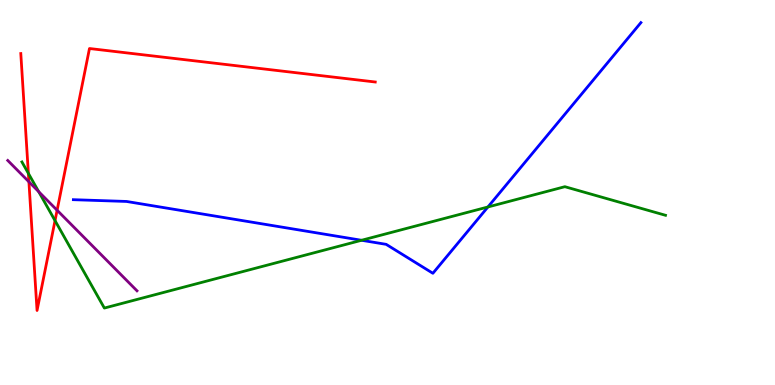[{'lines': ['blue', 'red'], 'intersections': []}, {'lines': ['green', 'red'], 'intersections': [{'x': 0.366, 'y': 5.5}, {'x': 0.71, 'y': 4.27}]}, {'lines': ['purple', 'red'], 'intersections': [{'x': 0.373, 'y': 5.28}, {'x': 0.737, 'y': 4.54}]}, {'lines': ['blue', 'green'], 'intersections': [{'x': 4.67, 'y': 3.76}, {'x': 6.3, 'y': 4.62}]}, {'lines': ['blue', 'purple'], 'intersections': []}, {'lines': ['green', 'purple'], 'intersections': [{'x': 0.499, 'y': 5.02}]}]